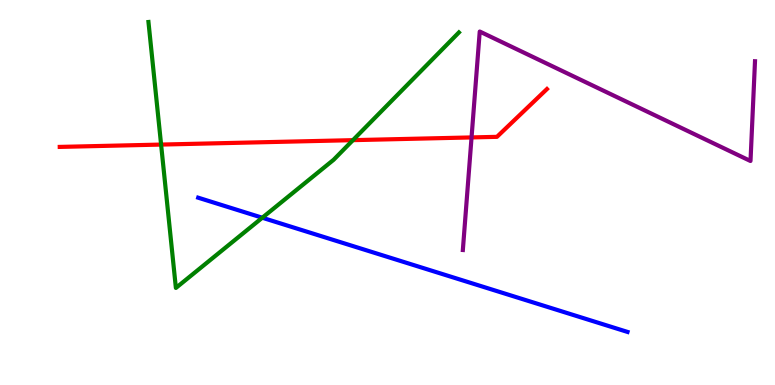[{'lines': ['blue', 'red'], 'intersections': []}, {'lines': ['green', 'red'], 'intersections': [{'x': 2.08, 'y': 6.24}, {'x': 4.55, 'y': 6.36}]}, {'lines': ['purple', 'red'], 'intersections': [{'x': 6.08, 'y': 6.43}]}, {'lines': ['blue', 'green'], 'intersections': [{'x': 3.38, 'y': 4.34}]}, {'lines': ['blue', 'purple'], 'intersections': []}, {'lines': ['green', 'purple'], 'intersections': []}]